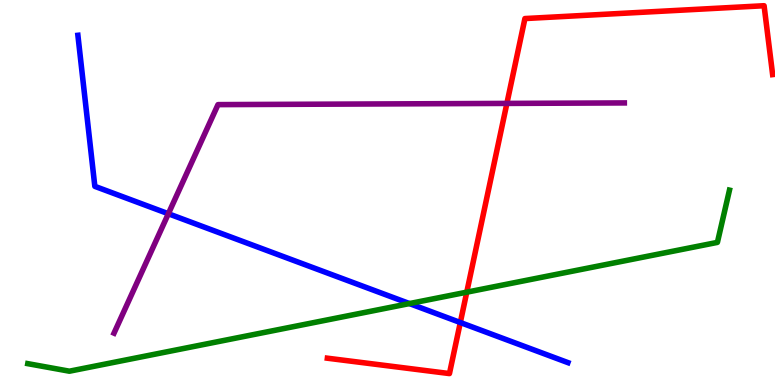[{'lines': ['blue', 'red'], 'intersections': [{'x': 5.94, 'y': 1.62}]}, {'lines': ['green', 'red'], 'intersections': [{'x': 6.02, 'y': 2.41}]}, {'lines': ['purple', 'red'], 'intersections': [{'x': 6.54, 'y': 7.31}]}, {'lines': ['blue', 'green'], 'intersections': [{'x': 5.28, 'y': 2.12}]}, {'lines': ['blue', 'purple'], 'intersections': [{'x': 2.17, 'y': 4.45}]}, {'lines': ['green', 'purple'], 'intersections': []}]